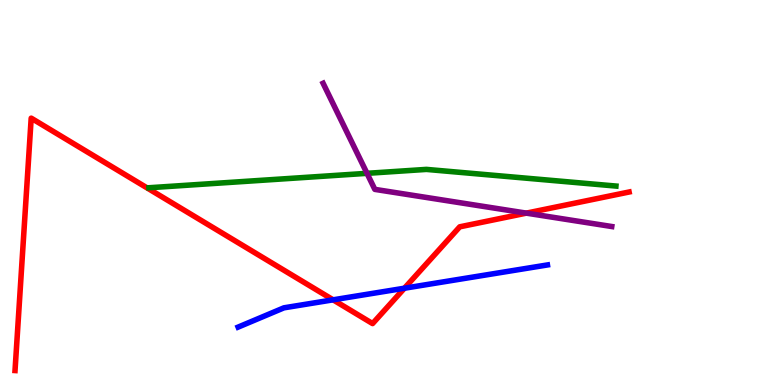[{'lines': ['blue', 'red'], 'intersections': [{'x': 4.3, 'y': 2.21}, {'x': 5.22, 'y': 2.51}]}, {'lines': ['green', 'red'], 'intersections': []}, {'lines': ['purple', 'red'], 'intersections': [{'x': 6.79, 'y': 4.46}]}, {'lines': ['blue', 'green'], 'intersections': []}, {'lines': ['blue', 'purple'], 'intersections': []}, {'lines': ['green', 'purple'], 'intersections': [{'x': 4.74, 'y': 5.5}]}]